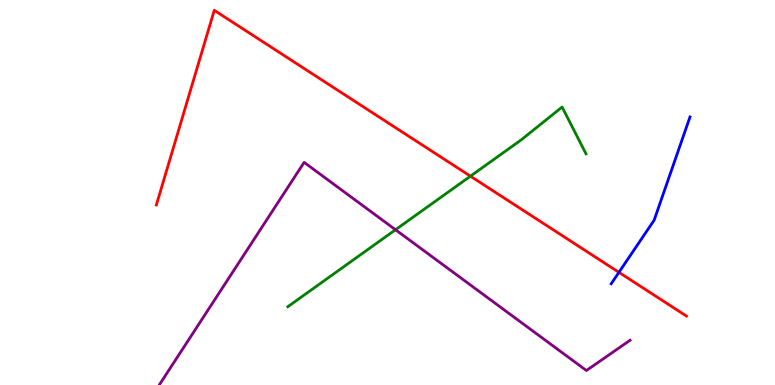[{'lines': ['blue', 'red'], 'intersections': [{'x': 7.99, 'y': 2.93}]}, {'lines': ['green', 'red'], 'intersections': [{'x': 6.07, 'y': 5.42}]}, {'lines': ['purple', 'red'], 'intersections': []}, {'lines': ['blue', 'green'], 'intersections': []}, {'lines': ['blue', 'purple'], 'intersections': []}, {'lines': ['green', 'purple'], 'intersections': [{'x': 5.1, 'y': 4.03}]}]